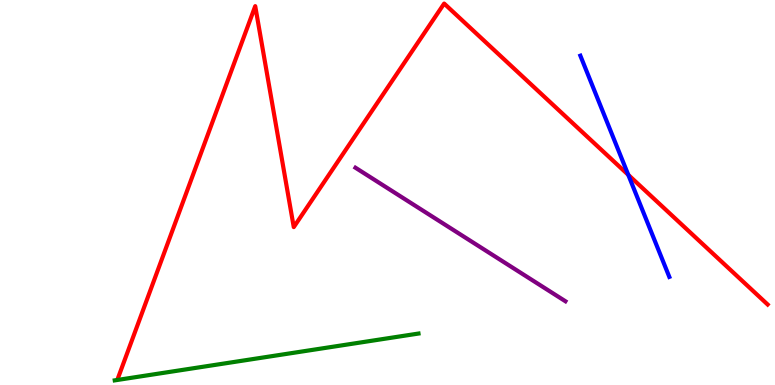[{'lines': ['blue', 'red'], 'intersections': [{'x': 8.11, 'y': 5.46}]}, {'lines': ['green', 'red'], 'intersections': []}, {'lines': ['purple', 'red'], 'intersections': []}, {'lines': ['blue', 'green'], 'intersections': []}, {'lines': ['blue', 'purple'], 'intersections': []}, {'lines': ['green', 'purple'], 'intersections': []}]